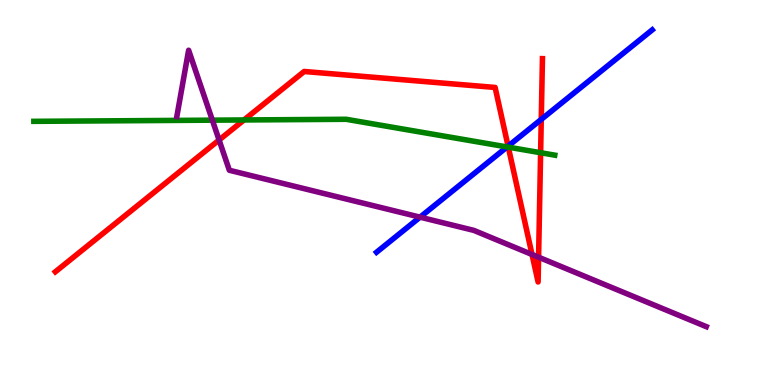[{'lines': ['blue', 'red'], 'intersections': [{'x': 6.56, 'y': 6.2}, {'x': 6.98, 'y': 6.9}]}, {'lines': ['green', 'red'], 'intersections': [{'x': 3.15, 'y': 6.88}, {'x': 6.56, 'y': 6.18}, {'x': 6.98, 'y': 6.03}]}, {'lines': ['purple', 'red'], 'intersections': [{'x': 2.83, 'y': 6.36}, {'x': 6.86, 'y': 3.39}, {'x': 6.95, 'y': 3.32}]}, {'lines': ['blue', 'green'], 'intersections': [{'x': 6.54, 'y': 6.18}]}, {'lines': ['blue', 'purple'], 'intersections': [{'x': 5.42, 'y': 4.36}]}, {'lines': ['green', 'purple'], 'intersections': [{'x': 2.74, 'y': 6.88}]}]